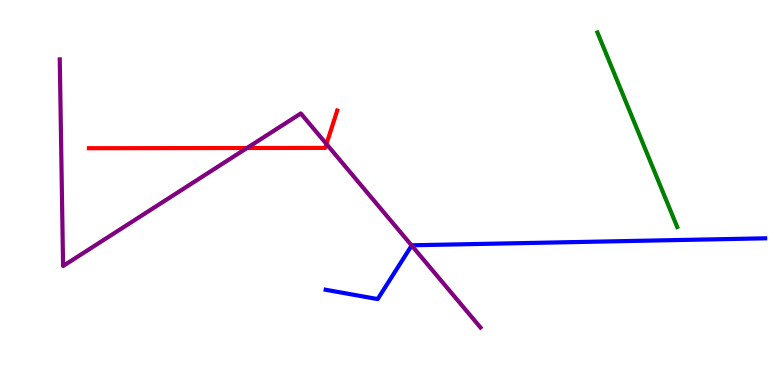[{'lines': ['blue', 'red'], 'intersections': []}, {'lines': ['green', 'red'], 'intersections': []}, {'lines': ['purple', 'red'], 'intersections': [{'x': 3.19, 'y': 6.16}, {'x': 4.21, 'y': 6.26}]}, {'lines': ['blue', 'green'], 'intersections': []}, {'lines': ['blue', 'purple'], 'intersections': [{'x': 5.31, 'y': 3.62}]}, {'lines': ['green', 'purple'], 'intersections': []}]